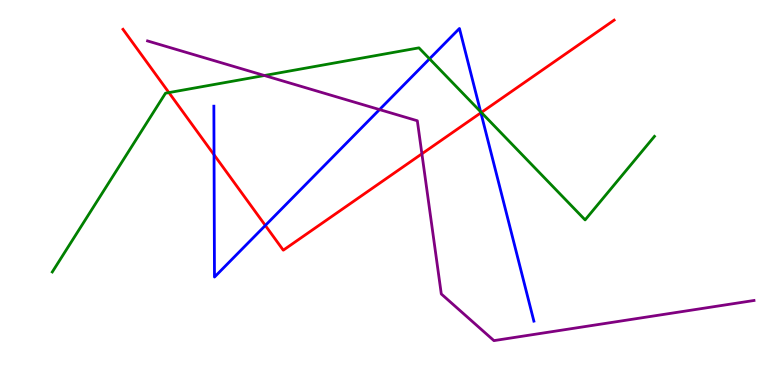[{'lines': ['blue', 'red'], 'intersections': [{'x': 2.76, 'y': 5.98}, {'x': 3.42, 'y': 4.14}, {'x': 6.2, 'y': 7.07}]}, {'lines': ['green', 'red'], 'intersections': [{'x': 2.18, 'y': 7.59}, {'x': 6.21, 'y': 7.08}]}, {'lines': ['purple', 'red'], 'intersections': [{'x': 5.44, 'y': 6.01}]}, {'lines': ['blue', 'green'], 'intersections': [{'x': 5.54, 'y': 8.47}, {'x': 6.2, 'y': 7.1}]}, {'lines': ['blue', 'purple'], 'intersections': [{'x': 4.9, 'y': 7.15}]}, {'lines': ['green', 'purple'], 'intersections': [{'x': 3.41, 'y': 8.04}]}]